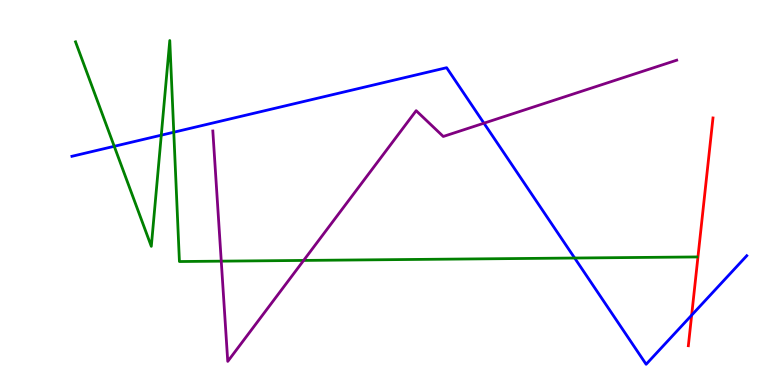[{'lines': ['blue', 'red'], 'intersections': [{'x': 8.92, 'y': 1.81}]}, {'lines': ['green', 'red'], 'intersections': []}, {'lines': ['purple', 'red'], 'intersections': []}, {'lines': ['blue', 'green'], 'intersections': [{'x': 1.47, 'y': 6.2}, {'x': 2.08, 'y': 6.49}, {'x': 2.24, 'y': 6.57}, {'x': 7.41, 'y': 3.3}]}, {'lines': ['blue', 'purple'], 'intersections': [{'x': 6.24, 'y': 6.8}]}, {'lines': ['green', 'purple'], 'intersections': [{'x': 2.85, 'y': 3.22}, {'x': 3.92, 'y': 3.24}]}]